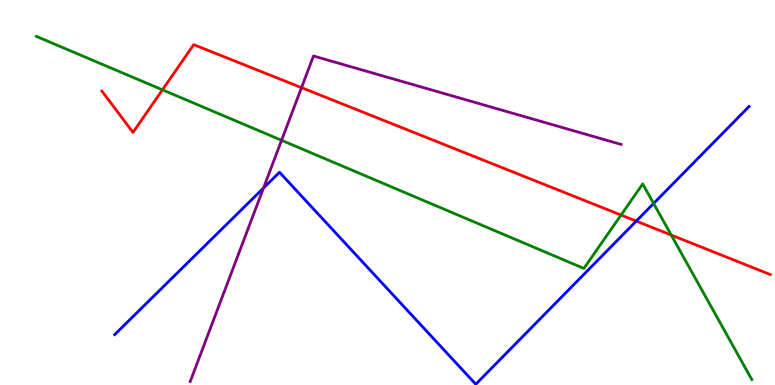[{'lines': ['blue', 'red'], 'intersections': [{'x': 8.21, 'y': 4.26}]}, {'lines': ['green', 'red'], 'intersections': [{'x': 2.1, 'y': 7.67}, {'x': 8.01, 'y': 4.41}, {'x': 8.66, 'y': 3.89}]}, {'lines': ['purple', 'red'], 'intersections': [{'x': 3.89, 'y': 7.72}]}, {'lines': ['blue', 'green'], 'intersections': [{'x': 8.43, 'y': 4.72}]}, {'lines': ['blue', 'purple'], 'intersections': [{'x': 3.4, 'y': 5.12}]}, {'lines': ['green', 'purple'], 'intersections': [{'x': 3.63, 'y': 6.36}]}]